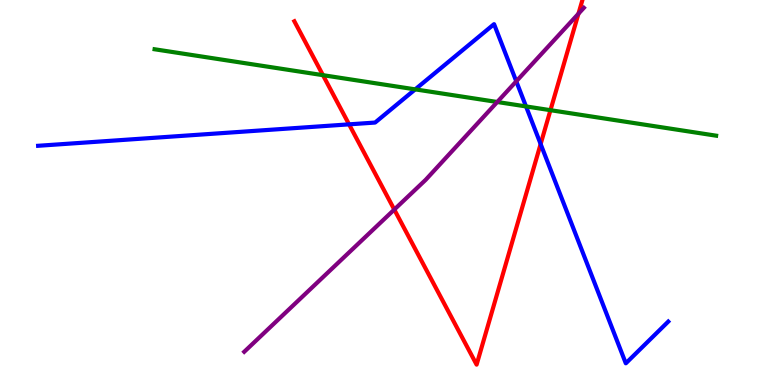[{'lines': ['blue', 'red'], 'intersections': [{'x': 4.5, 'y': 6.77}, {'x': 6.98, 'y': 6.26}]}, {'lines': ['green', 'red'], 'intersections': [{'x': 4.17, 'y': 8.05}, {'x': 7.1, 'y': 7.14}]}, {'lines': ['purple', 'red'], 'intersections': [{'x': 5.09, 'y': 4.56}, {'x': 7.46, 'y': 9.64}]}, {'lines': ['blue', 'green'], 'intersections': [{'x': 5.36, 'y': 7.68}, {'x': 6.79, 'y': 7.24}]}, {'lines': ['blue', 'purple'], 'intersections': [{'x': 6.66, 'y': 7.89}]}, {'lines': ['green', 'purple'], 'intersections': [{'x': 6.42, 'y': 7.35}]}]